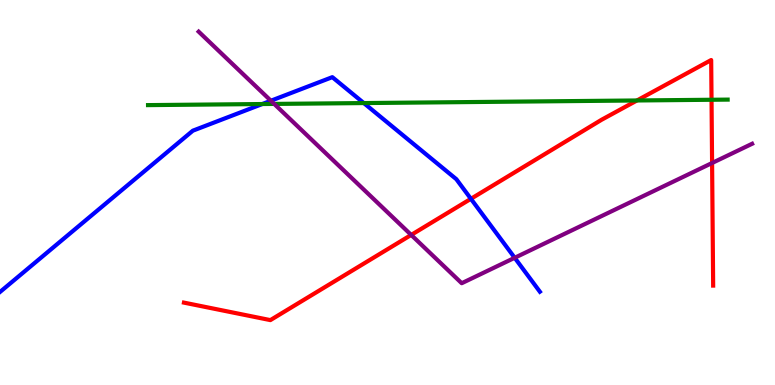[{'lines': ['blue', 'red'], 'intersections': [{'x': 6.08, 'y': 4.84}]}, {'lines': ['green', 'red'], 'intersections': [{'x': 8.22, 'y': 7.39}, {'x': 9.18, 'y': 7.41}]}, {'lines': ['purple', 'red'], 'intersections': [{'x': 5.31, 'y': 3.9}, {'x': 9.19, 'y': 5.77}]}, {'lines': ['blue', 'green'], 'intersections': [{'x': 3.38, 'y': 7.3}, {'x': 4.69, 'y': 7.32}]}, {'lines': ['blue', 'purple'], 'intersections': [{'x': 3.5, 'y': 7.38}, {'x': 6.64, 'y': 3.3}]}, {'lines': ['green', 'purple'], 'intersections': [{'x': 3.54, 'y': 7.3}]}]